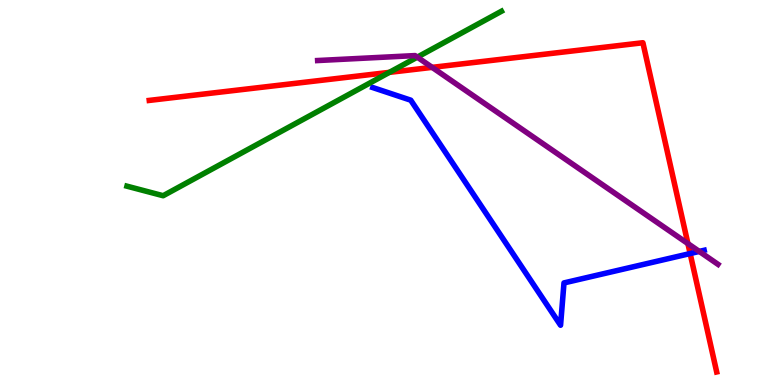[{'lines': ['blue', 'red'], 'intersections': [{'x': 8.91, 'y': 3.41}]}, {'lines': ['green', 'red'], 'intersections': [{'x': 5.02, 'y': 8.12}]}, {'lines': ['purple', 'red'], 'intersections': [{'x': 5.58, 'y': 8.25}, {'x': 8.88, 'y': 3.67}]}, {'lines': ['blue', 'green'], 'intersections': []}, {'lines': ['blue', 'purple'], 'intersections': [{'x': 9.02, 'y': 3.47}]}, {'lines': ['green', 'purple'], 'intersections': [{'x': 5.38, 'y': 8.52}]}]